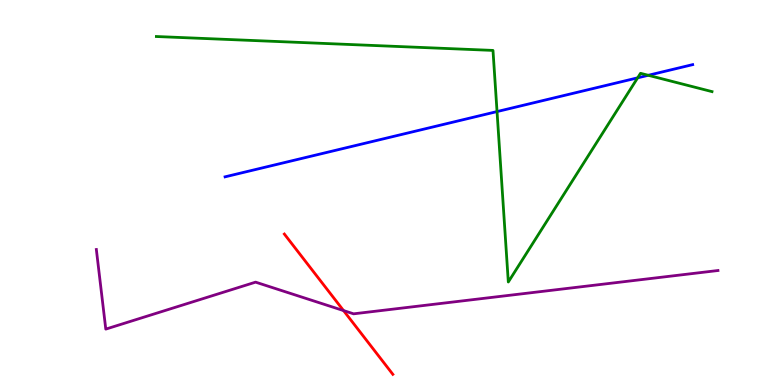[{'lines': ['blue', 'red'], 'intersections': []}, {'lines': ['green', 'red'], 'intersections': []}, {'lines': ['purple', 'red'], 'intersections': [{'x': 4.43, 'y': 1.93}]}, {'lines': ['blue', 'green'], 'intersections': [{'x': 6.41, 'y': 7.1}, {'x': 8.23, 'y': 7.98}, {'x': 8.36, 'y': 8.04}]}, {'lines': ['blue', 'purple'], 'intersections': []}, {'lines': ['green', 'purple'], 'intersections': []}]